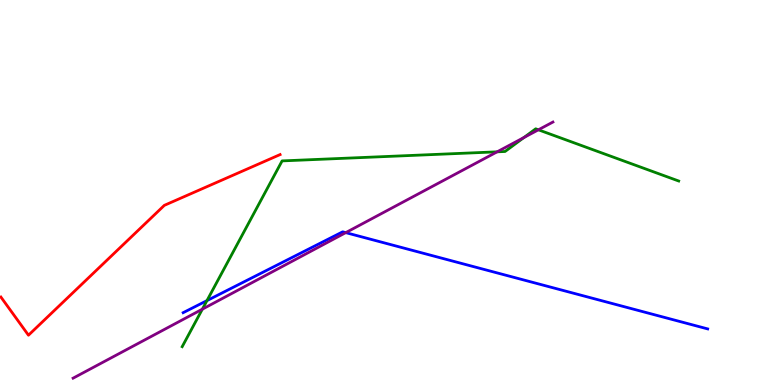[{'lines': ['blue', 'red'], 'intersections': []}, {'lines': ['green', 'red'], 'intersections': []}, {'lines': ['purple', 'red'], 'intersections': []}, {'lines': ['blue', 'green'], 'intersections': [{'x': 2.67, 'y': 2.19}]}, {'lines': ['blue', 'purple'], 'intersections': [{'x': 4.46, 'y': 3.96}]}, {'lines': ['green', 'purple'], 'intersections': [{'x': 2.61, 'y': 1.97}, {'x': 6.41, 'y': 6.06}, {'x': 6.76, 'y': 6.43}, {'x': 6.95, 'y': 6.63}]}]